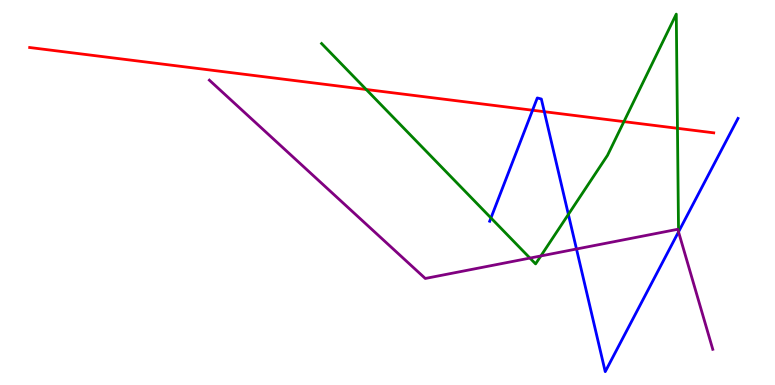[{'lines': ['blue', 'red'], 'intersections': [{'x': 6.87, 'y': 7.14}, {'x': 7.02, 'y': 7.1}]}, {'lines': ['green', 'red'], 'intersections': [{'x': 4.73, 'y': 7.68}, {'x': 8.05, 'y': 6.84}, {'x': 8.74, 'y': 6.67}]}, {'lines': ['purple', 'red'], 'intersections': []}, {'lines': ['blue', 'green'], 'intersections': [{'x': 6.34, 'y': 4.34}, {'x': 7.33, 'y': 4.43}, {'x': 8.76, 'y': 3.98}]}, {'lines': ['blue', 'purple'], 'intersections': [{'x': 7.44, 'y': 3.53}, {'x': 8.76, 'y': 3.98}]}, {'lines': ['green', 'purple'], 'intersections': [{'x': 6.84, 'y': 3.3}, {'x': 6.98, 'y': 3.35}, {'x': 8.76, 'y': 3.98}]}]